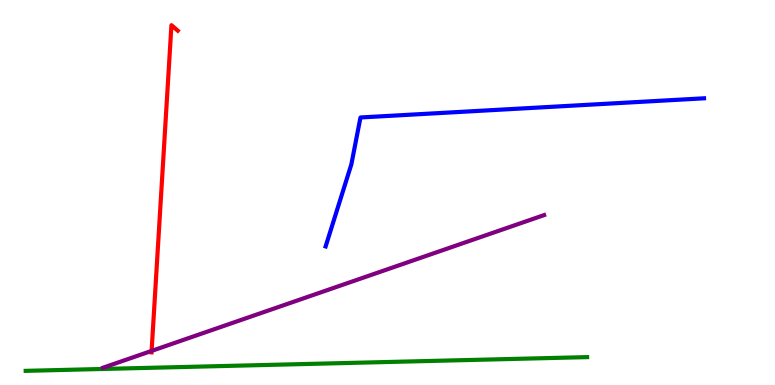[{'lines': ['blue', 'red'], 'intersections': []}, {'lines': ['green', 'red'], 'intersections': []}, {'lines': ['purple', 'red'], 'intersections': [{'x': 1.96, 'y': 0.885}]}, {'lines': ['blue', 'green'], 'intersections': []}, {'lines': ['blue', 'purple'], 'intersections': []}, {'lines': ['green', 'purple'], 'intersections': []}]